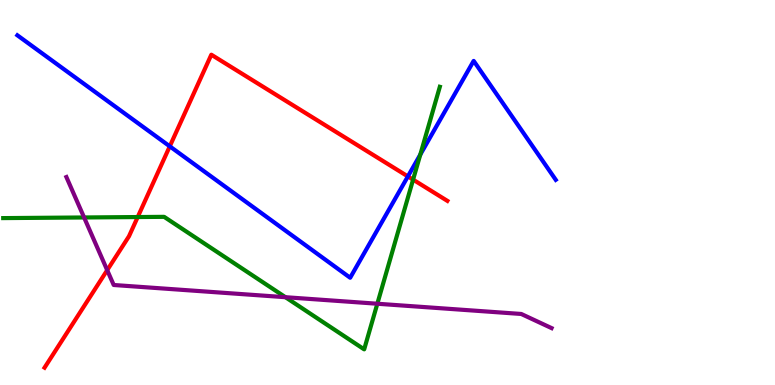[{'lines': ['blue', 'red'], 'intersections': [{'x': 2.19, 'y': 6.2}, {'x': 5.26, 'y': 5.42}]}, {'lines': ['green', 'red'], 'intersections': [{'x': 1.78, 'y': 4.36}, {'x': 5.33, 'y': 5.33}]}, {'lines': ['purple', 'red'], 'intersections': [{'x': 1.38, 'y': 2.98}]}, {'lines': ['blue', 'green'], 'intersections': [{'x': 5.42, 'y': 5.98}]}, {'lines': ['blue', 'purple'], 'intersections': []}, {'lines': ['green', 'purple'], 'intersections': [{'x': 1.09, 'y': 4.35}, {'x': 3.68, 'y': 2.28}, {'x': 4.87, 'y': 2.11}]}]